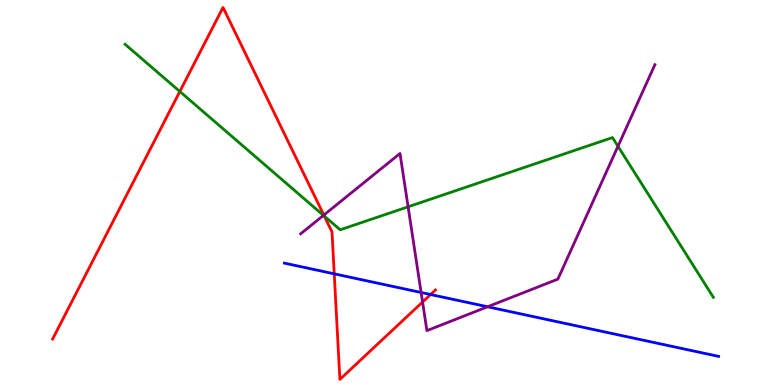[{'lines': ['blue', 'red'], 'intersections': [{'x': 4.31, 'y': 2.89}, {'x': 5.56, 'y': 2.35}]}, {'lines': ['green', 'red'], 'intersections': [{'x': 2.32, 'y': 7.62}, {'x': 4.19, 'y': 4.39}]}, {'lines': ['purple', 'red'], 'intersections': [{'x': 4.18, 'y': 4.41}, {'x': 5.45, 'y': 2.16}]}, {'lines': ['blue', 'green'], 'intersections': []}, {'lines': ['blue', 'purple'], 'intersections': [{'x': 5.43, 'y': 2.4}, {'x': 6.29, 'y': 2.03}]}, {'lines': ['green', 'purple'], 'intersections': [{'x': 4.17, 'y': 4.41}, {'x': 5.27, 'y': 4.63}, {'x': 7.97, 'y': 6.2}]}]